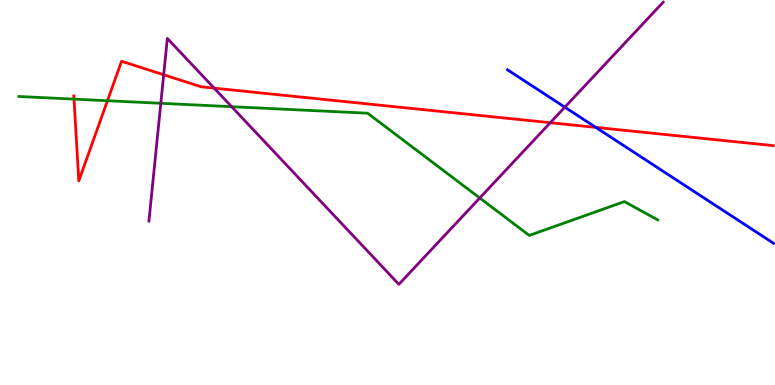[{'lines': ['blue', 'red'], 'intersections': [{'x': 7.69, 'y': 6.69}]}, {'lines': ['green', 'red'], 'intersections': [{'x': 0.955, 'y': 7.43}, {'x': 1.39, 'y': 7.38}]}, {'lines': ['purple', 'red'], 'intersections': [{'x': 2.11, 'y': 8.06}, {'x': 2.76, 'y': 7.71}, {'x': 7.1, 'y': 6.81}]}, {'lines': ['blue', 'green'], 'intersections': []}, {'lines': ['blue', 'purple'], 'intersections': [{'x': 7.29, 'y': 7.22}]}, {'lines': ['green', 'purple'], 'intersections': [{'x': 2.07, 'y': 7.32}, {'x': 2.99, 'y': 7.23}, {'x': 6.19, 'y': 4.86}]}]